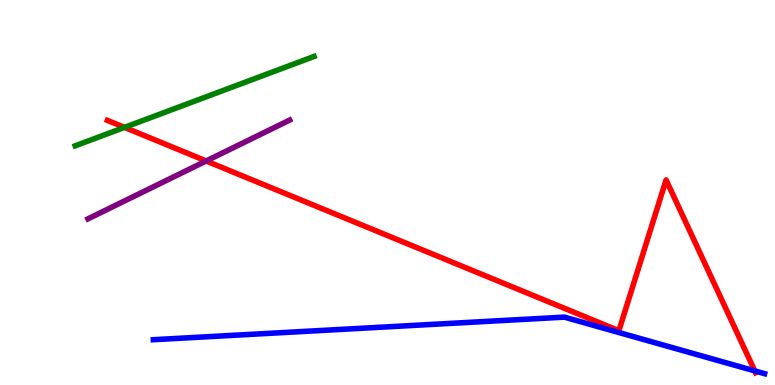[{'lines': ['blue', 'red'], 'intersections': [{'x': 9.74, 'y': 0.366}]}, {'lines': ['green', 'red'], 'intersections': [{'x': 1.61, 'y': 6.69}]}, {'lines': ['purple', 'red'], 'intersections': [{'x': 2.66, 'y': 5.82}]}, {'lines': ['blue', 'green'], 'intersections': []}, {'lines': ['blue', 'purple'], 'intersections': []}, {'lines': ['green', 'purple'], 'intersections': []}]